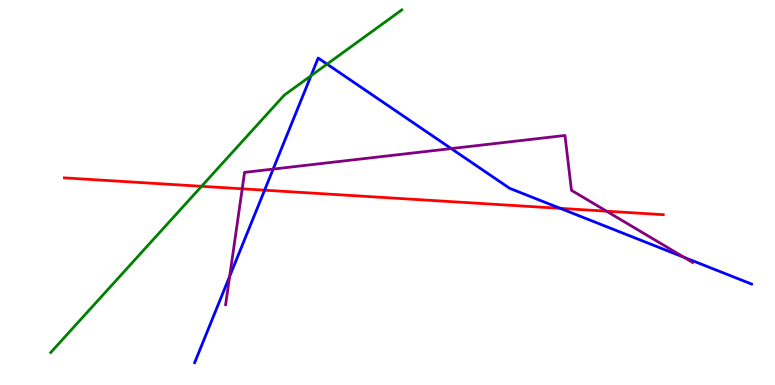[{'lines': ['blue', 'red'], 'intersections': [{'x': 3.41, 'y': 5.06}, {'x': 7.23, 'y': 4.59}]}, {'lines': ['green', 'red'], 'intersections': [{'x': 2.6, 'y': 5.16}]}, {'lines': ['purple', 'red'], 'intersections': [{'x': 3.13, 'y': 5.1}, {'x': 7.83, 'y': 4.51}]}, {'lines': ['blue', 'green'], 'intersections': [{'x': 4.01, 'y': 8.03}, {'x': 4.22, 'y': 8.33}]}, {'lines': ['blue', 'purple'], 'intersections': [{'x': 2.96, 'y': 2.82}, {'x': 3.52, 'y': 5.61}, {'x': 5.82, 'y': 6.14}, {'x': 8.83, 'y': 3.32}]}, {'lines': ['green', 'purple'], 'intersections': []}]